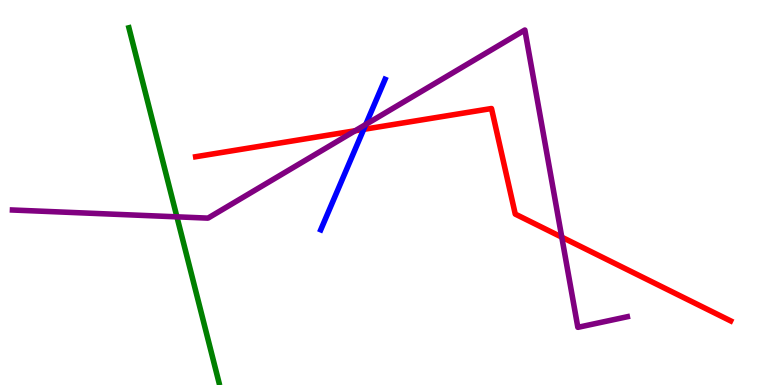[{'lines': ['blue', 'red'], 'intersections': [{'x': 4.69, 'y': 6.64}]}, {'lines': ['green', 'red'], 'intersections': []}, {'lines': ['purple', 'red'], 'intersections': [{'x': 4.58, 'y': 6.6}, {'x': 7.25, 'y': 3.84}]}, {'lines': ['blue', 'green'], 'intersections': []}, {'lines': ['blue', 'purple'], 'intersections': [{'x': 4.72, 'y': 6.77}]}, {'lines': ['green', 'purple'], 'intersections': [{'x': 2.28, 'y': 4.37}]}]